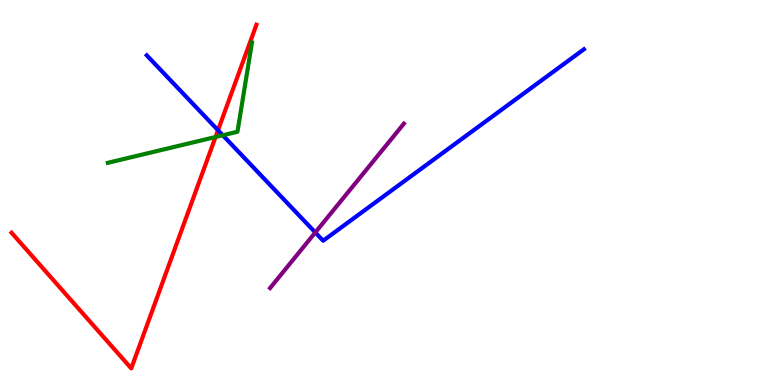[{'lines': ['blue', 'red'], 'intersections': [{'x': 2.81, 'y': 6.62}]}, {'lines': ['green', 'red'], 'intersections': [{'x': 2.78, 'y': 6.44}]}, {'lines': ['purple', 'red'], 'intersections': []}, {'lines': ['blue', 'green'], 'intersections': [{'x': 2.87, 'y': 6.49}]}, {'lines': ['blue', 'purple'], 'intersections': [{'x': 4.07, 'y': 3.96}]}, {'lines': ['green', 'purple'], 'intersections': []}]